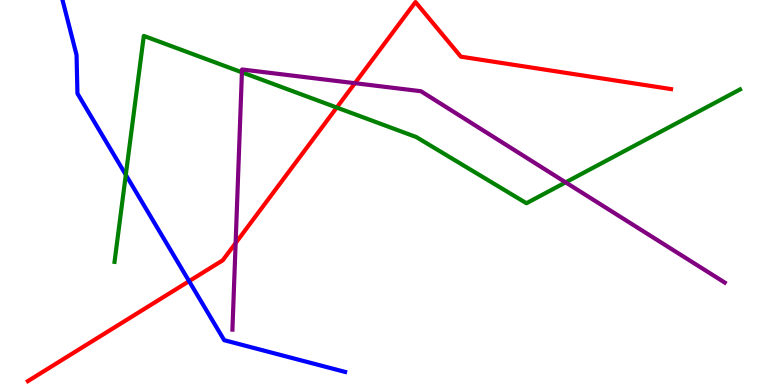[{'lines': ['blue', 'red'], 'intersections': [{'x': 2.44, 'y': 2.7}]}, {'lines': ['green', 'red'], 'intersections': [{'x': 4.35, 'y': 7.21}]}, {'lines': ['purple', 'red'], 'intersections': [{'x': 3.04, 'y': 3.69}, {'x': 4.58, 'y': 7.84}]}, {'lines': ['blue', 'green'], 'intersections': [{'x': 1.62, 'y': 5.46}]}, {'lines': ['blue', 'purple'], 'intersections': []}, {'lines': ['green', 'purple'], 'intersections': [{'x': 3.12, 'y': 8.12}, {'x': 7.3, 'y': 5.26}]}]